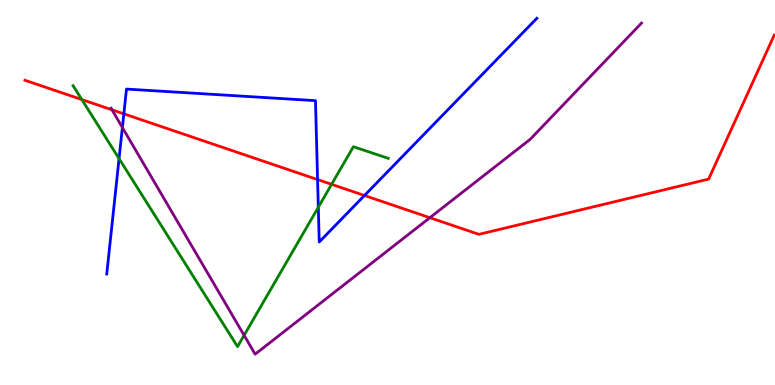[{'lines': ['blue', 'red'], 'intersections': [{'x': 1.6, 'y': 7.04}, {'x': 4.1, 'y': 5.34}, {'x': 4.7, 'y': 4.92}]}, {'lines': ['green', 'red'], 'intersections': [{'x': 1.06, 'y': 7.41}, {'x': 4.28, 'y': 5.21}]}, {'lines': ['purple', 'red'], 'intersections': [{'x': 1.45, 'y': 7.15}, {'x': 5.55, 'y': 4.35}]}, {'lines': ['blue', 'green'], 'intersections': [{'x': 1.54, 'y': 5.88}, {'x': 4.11, 'y': 4.62}]}, {'lines': ['blue', 'purple'], 'intersections': [{'x': 1.58, 'y': 6.69}]}, {'lines': ['green', 'purple'], 'intersections': [{'x': 3.15, 'y': 1.29}]}]